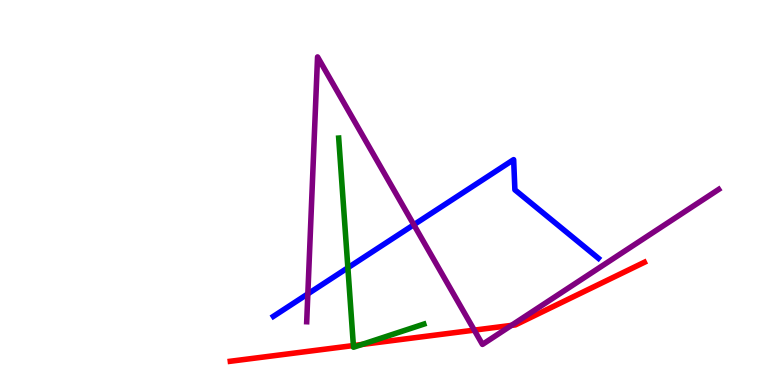[{'lines': ['blue', 'red'], 'intersections': []}, {'lines': ['green', 'red'], 'intersections': [{'x': 4.56, 'y': 1.02}, {'x': 4.67, 'y': 1.05}]}, {'lines': ['purple', 'red'], 'intersections': [{'x': 6.12, 'y': 1.43}, {'x': 6.6, 'y': 1.55}]}, {'lines': ['blue', 'green'], 'intersections': [{'x': 4.49, 'y': 3.05}]}, {'lines': ['blue', 'purple'], 'intersections': [{'x': 3.97, 'y': 2.37}, {'x': 5.34, 'y': 4.16}]}, {'lines': ['green', 'purple'], 'intersections': []}]